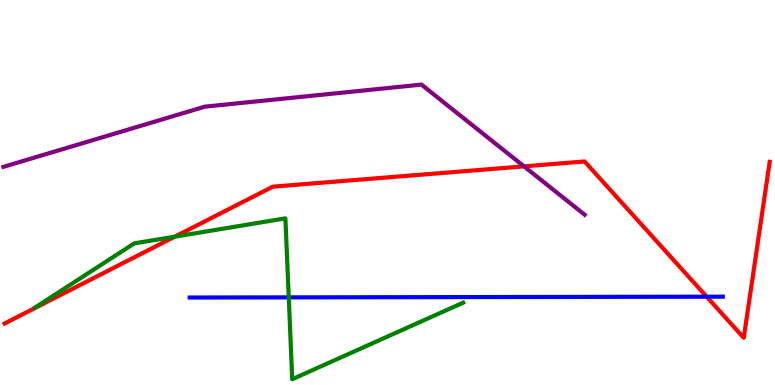[{'lines': ['blue', 'red'], 'intersections': [{'x': 9.12, 'y': 2.29}]}, {'lines': ['green', 'red'], 'intersections': [{'x': 2.26, 'y': 3.85}]}, {'lines': ['purple', 'red'], 'intersections': [{'x': 6.76, 'y': 5.68}]}, {'lines': ['blue', 'green'], 'intersections': [{'x': 3.73, 'y': 2.28}]}, {'lines': ['blue', 'purple'], 'intersections': []}, {'lines': ['green', 'purple'], 'intersections': []}]